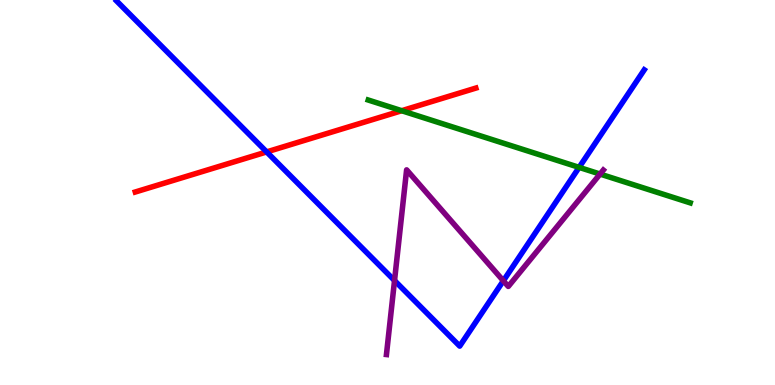[{'lines': ['blue', 'red'], 'intersections': [{'x': 3.44, 'y': 6.05}]}, {'lines': ['green', 'red'], 'intersections': [{'x': 5.18, 'y': 7.12}]}, {'lines': ['purple', 'red'], 'intersections': []}, {'lines': ['blue', 'green'], 'intersections': [{'x': 7.47, 'y': 5.65}]}, {'lines': ['blue', 'purple'], 'intersections': [{'x': 5.09, 'y': 2.71}, {'x': 6.49, 'y': 2.71}]}, {'lines': ['green', 'purple'], 'intersections': [{'x': 7.74, 'y': 5.48}]}]